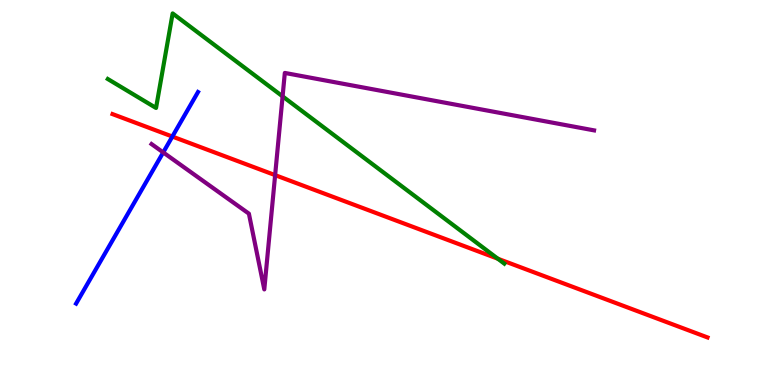[{'lines': ['blue', 'red'], 'intersections': [{'x': 2.22, 'y': 6.45}]}, {'lines': ['green', 'red'], 'intersections': [{'x': 6.42, 'y': 3.28}]}, {'lines': ['purple', 'red'], 'intersections': [{'x': 3.55, 'y': 5.45}]}, {'lines': ['blue', 'green'], 'intersections': []}, {'lines': ['blue', 'purple'], 'intersections': [{'x': 2.11, 'y': 6.04}]}, {'lines': ['green', 'purple'], 'intersections': [{'x': 3.65, 'y': 7.5}]}]